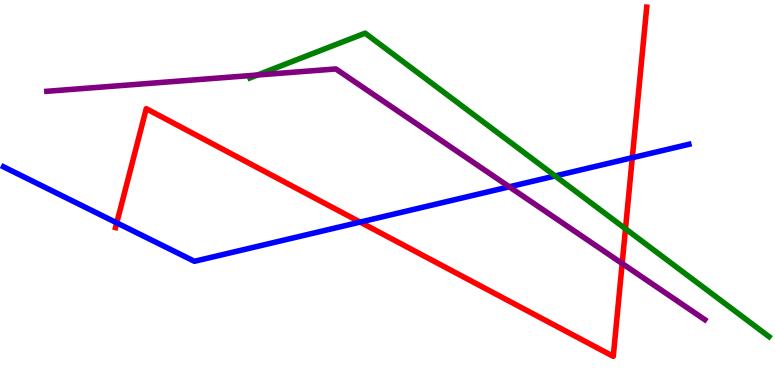[{'lines': ['blue', 'red'], 'intersections': [{'x': 1.51, 'y': 4.21}, {'x': 4.65, 'y': 4.23}, {'x': 8.16, 'y': 5.9}]}, {'lines': ['green', 'red'], 'intersections': [{'x': 8.07, 'y': 4.06}]}, {'lines': ['purple', 'red'], 'intersections': [{'x': 8.03, 'y': 3.16}]}, {'lines': ['blue', 'green'], 'intersections': [{'x': 7.16, 'y': 5.43}]}, {'lines': ['blue', 'purple'], 'intersections': [{'x': 6.57, 'y': 5.15}]}, {'lines': ['green', 'purple'], 'intersections': [{'x': 3.32, 'y': 8.05}]}]